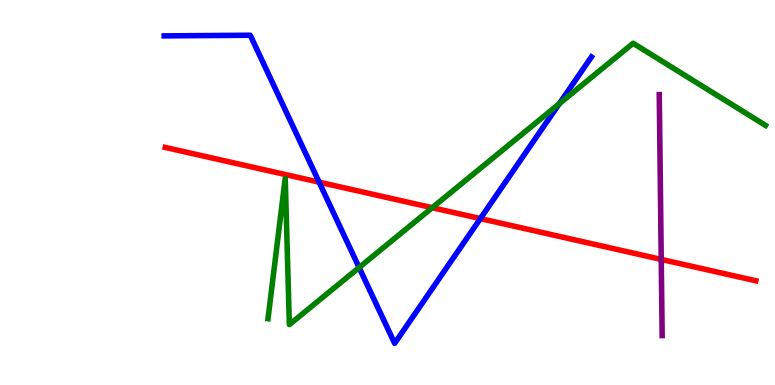[{'lines': ['blue', 'red'], 'intersections': [{'x': 4.12, 'y': 5.27}, {'x': 6.2, 'y': 4.32}]}, {'lines': ['green', 'red'], 'intersections': [{'x': 5.58, 'y': 4.61}]}, {'lines': ['purple', 'red'], 'intersections': [{'x': 8.53, 'y': 3.26}]}, {'lines': ['blue', 'green'], 'intersections': [{'x': 4.63, 'y': 3.05}, {'x': 7.22, 'y': 7.31}]}, {'lines': ['blue', 'purple'], 'intersections': []}, {'lines': ['green', 'purple'], 'intersections': []}]